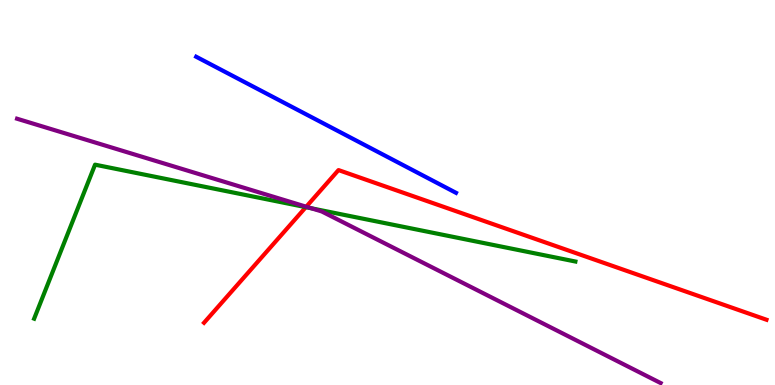[{'lines': ['blue', 'red'], 'intersections': []}, {'lines': ['green', 'red'], 'intersections': [{'x': 3.95, 'y': 4.62}]}, {'lines': ['purple', 'red'], 'intersections': [{'x': 3.95, 'y': 4.63}]}, {'lines': ['blue', 'green'], 'intersections': []}, {'lines': ['blue', 'purple'], 'intersections': []}, {'lines': ['green', 'purple'], 'intersections': [{'x': 4.02, 'y': 4.59}]}]